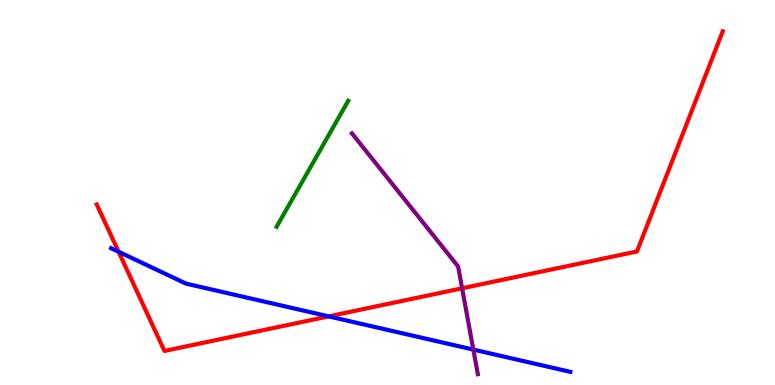[{'lines': ['blue', 'red'], 'intersections': [{'x': 1.53, 'y': 3.46}, {'x': 4.24, 'y': 1.78}]}, {'lines': ['green', 'red'], 'intersections': []}, {'lines': ['purple', 'red'], 'intersections': [{'x': 5.96, 'y': 2.51}]}, {'lines': ['blue', 'green'], 'intersections': []}, {'lines': ['blue', 'purple'], 'intersections': [{'x': 6.11, 'y': 0.92}]}, {'lines': ['green', 'purple'], 'intersections': []}]